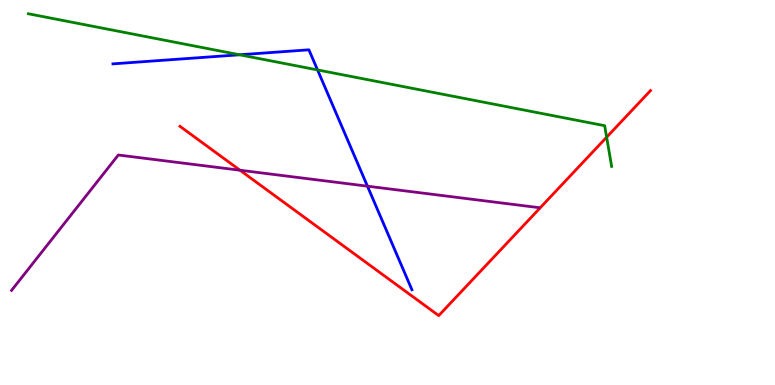[{'lines': ['blue', 'red'], 'intersections': []}, {'lines': ['green', 'red'], 'intersections': [{'x': 7.83, 'y': 6.44}]}, {'lines': ['purple', 'red'], 'intersections': [{'x': 3.1, 'y': 5.58}]}, {'lines': ['blue', 'green'], 'intersections': [{'x': 3.09, 'y': 8.58}, {'x': 4.1, 'y': 8.18}]}, {'lines': ['blue', 'purple'], 'intersections': [{'x': 4.74, 'y': 5.16}]}, {'lines': ['green', 'purple'], 'intersections': []}]